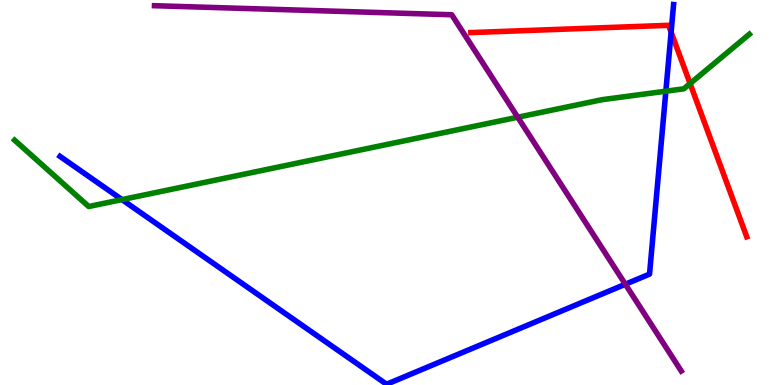[{'lines': ['blue', 'red'], 'intersections': [{'x': 8.66, 'y': 9.16}]}, {'lines': ['green', 'red'], 'intersections': [{'x': 8.9, 'y': 7.83}]}, {'lines': ['purple', 'red'], 'intersections': []}, {'lines': ['blue', 'green'], 'intersections': [{'x': 1.57, 'y': 4.82}, {'x': 8.59, 'y': 7.63}]}, {'lines': ['blue', 'purple'], 'intersections': [{'x': 8.07, 'y': 2.62}]}, {'lines': ['green', 'purple'], 'intersections': [{'x': 6.68, 'y': 6.96}]}]